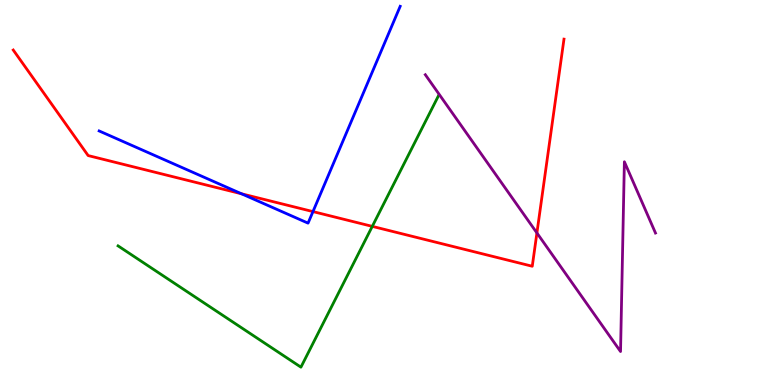[{'lines': ['blue', 'red'], 'intersections': [{'x': 3.12, 'y': 4.97}, {'x': 4.04, 'y': 4.5}]}, {'lines': ['green', 'red'], 'intersections': [{'x': 4.8, 'y': 4.12}]}, {'lines': ['purple', 'red'], 'intersections': [{'x': 6.93, 'y': 3.95}]}, {'lines': ['blue', 'green'], 'intersections': []}, {'lines': ['blue', 'purple'], 'intersections': []}, {'lines': ['green', 'purple'], 'intersections': []}]